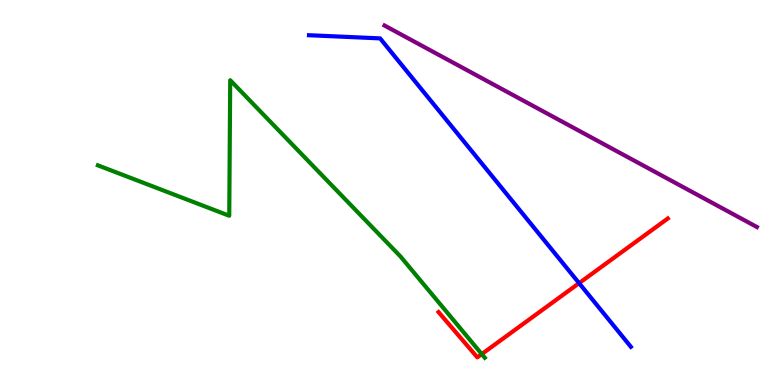[{'lines': ['blue', 'red'], 'intersections': [{'x': 7.47, 'y': 2.65}]}, {'lines': ['green', 'red'], 'intersections': [{'x': 6.22, 'y': 0.803}]}, {'lines': ['purple', 'red'], 'intersections': []}, {'lines': ['blue', 'green'], 'intersections': []}, {'lines': ['blue', 'purple'], 'intersections': []}, {'lines': ['green', 'purple'], 'intersections': []}]